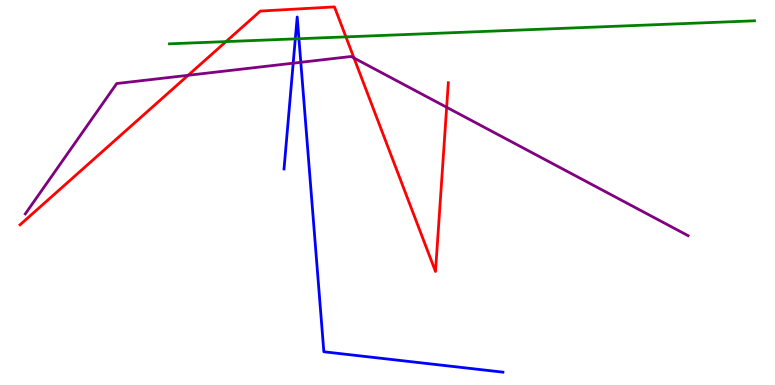[{'lines': ['blue', 'red'], 'intersections': []}, {'lines': ['green', 'red'], 'intersections': [{'x': 2.92, 'y': 8.92}, {'x': 4.46, 'y': 9.04}]}, {'lines': ['purple', 'red'], 'intersections': [{'x': 2.43, 'y': 8.04}, {'x': 4.57, 'y': 8.49}, {'x': 5.76, 'y': 7.21}]}, {'lines': ['blue', 'green'], 'intersections': [{'x': 3.81, 'y': 8.99}, {'x': 3.86, 'y': 8.99}]}, {'lines': ['blue', 'purple'], 'intersections': [{'x': 3.78, 'y': 8.36}, {'x': 3.88, 'y': 8.38}]}, {'lines': ['green', 'purple'], 'intersections': []}]